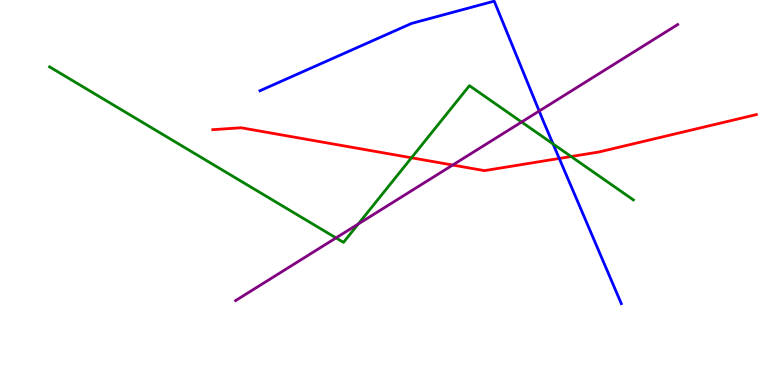[{'lines': ['blue', 'red'], 'intersections': [{'x': 7.22, 'y': 5.88}]}, {'lines': ['green', 'red'], 'intersections': [{'x': 5.31, 'y': 5.9}, {'x': 7.37, 'y': 5.93}]}, {'lines': ['purple', 'red'], 'intersections': [{'x': 5.84, 'y': 5.71}]}, {'lines': ['blue', 'green'], 'intersections': [{'x': 7.14, 'y': 6.26}]}, {'lines': ['blue', 'purple'], 'intersections': [{'x': 6.96, 'y': 7.12}]}, {'lines': ['green', 'purple'], 'intersections': [{'x': 4.34, 'y': 3.82}, {'x': 4.62, 'y': 4.18}, {'x': 6.73, 'y': 6.83}]}]